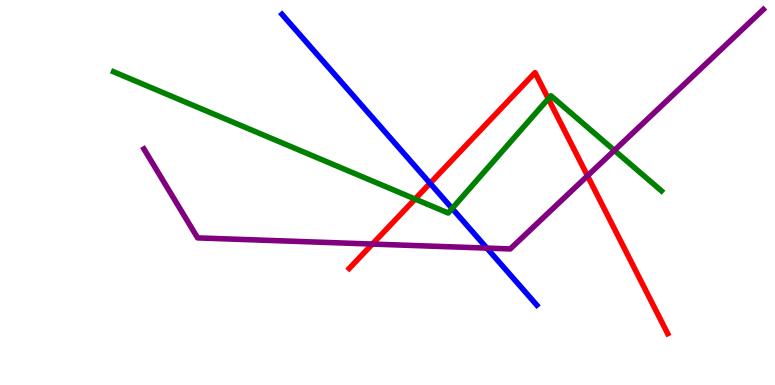[{'lines': ['blue', 'red'], 'intersections': [{'x': 5.55, 'y': 5.24}]}, {'lines': ['green', 'red'], 'intersections': [{'x': 5.36, 'y': 4.83}, {'x': 7.08, 'y': 7.44}]}, {'lines': ['purple', 'red'], 'intersections': [{'x': 4.8, 'y': 3.66}, {'x': 7.58, 'y': 5.43}]}, {'lines': ['blue', 'green'], 'intersections': [{'x': 5.83, 'y': 4.58}]}, {'lines': ['blue', 'purple'], 'intersections': [{'x': 6.28, 'y': 3.56}]}, {'lines': ['green', 'purple'], 'intersections': [{'x': 7.93, 'y': 6.09}]}]